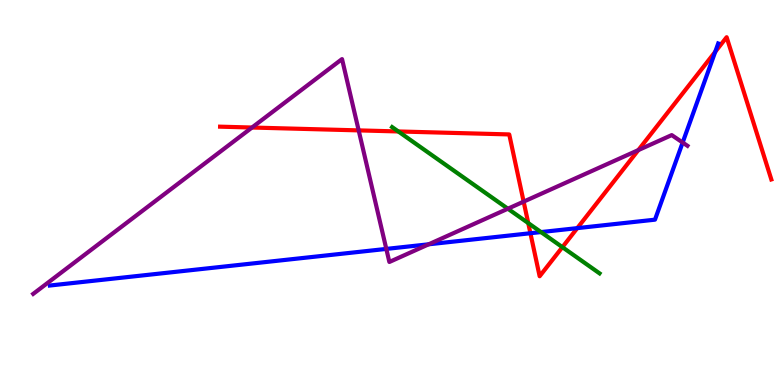[{'lines': ['blue', 'red'], 'intersections': [{'x': 6.84, 'y': 3.94}, {'x': 7.45, 'y': 4.07}, {'x': 9.23, 'y': 8.65}]}, {'lines': ['green', 'red'], 'intersections': [{'x': 5.14, 'y': 6.59}, {'x': 6.82, 'y': 4.21}, {'x': 7.26, 'y': 3.58}]}, {'lines': ['purple', 'red'], 'intersections': [{'x': 3.25, 'y': 6.69}, {'x': 4.63, 'y': 6.61}, {'x': 6.76, 'y': 4.76}, {'x': 8.24, 'y': 6.1}]}, {'lines': ['blue', 'green'], 'intersections': [{'x': 6.98, 'y': 3.97}]}, {'lines': ['blue', 'purple'], 'intersections': [{'x': 4.98, 'y': 3.53}, {'x': 5.53, 'y': 3.65}, {'x': 8.81, 'y': 6.3}]}, {'lines': ['green', 'purple'], 'intersections': [{'x': 6.55, 'y': 4.58}]}]